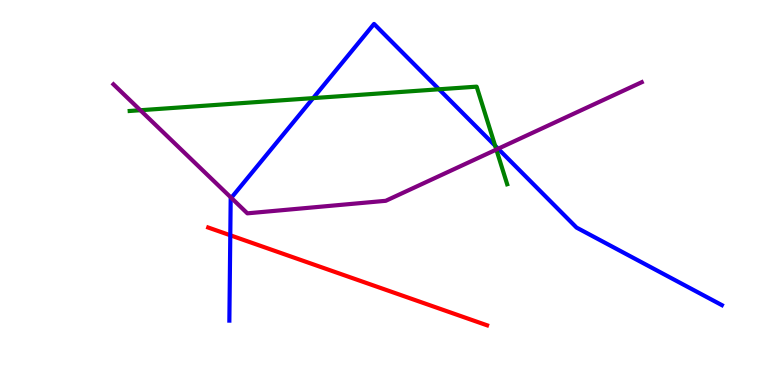[{'lines': ['blue', 'red'], 'intersections': [{'x': 2.97, 'y': 3.89}]}, {'lines': ['green', 'red'], 'intersections': []}, {'lines': ['purple', 'red'], 'intersections': []}, {'lines': ['blue', 'green'], 'intersections': [{'x': 4.04, 'y': 7.45}, {'x': 5.66, 'y': 7.68}, {'x': 6.39, 'y': 6.22}]}, {'lines': ['blue', 'purple'], 'intersections': [{'x': 2.98, 'y': 4.86}, {'x': 6.43, 'y': 6.14}]}, {'lines': ['green', 'purple'], 'intersections': [{'x': 1.81, 'y': 7.14}, {'x': 6.4, 'y': 6.12}]}]